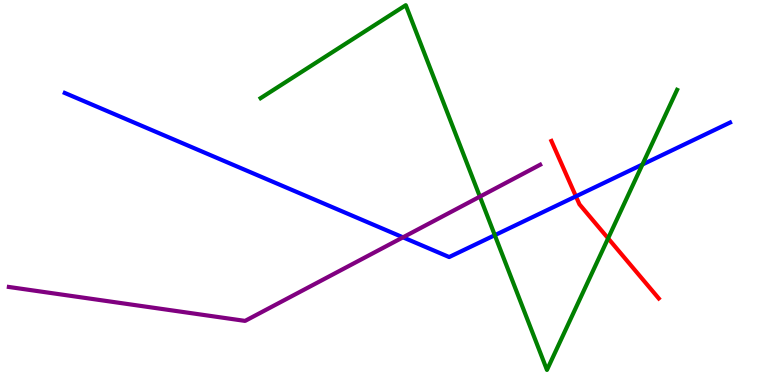[{'lines': ['blue', 'red'], 'intersections': [{'x': 7.43, 'y': 4.9}]}, {'lines': ['green', 'red'], 'intersections': [{'x': 7.85, 'y': 3.81}]}, {'lines': ['purple', 'red'], 'intersections': []}, {'lines': ['blue', 'green'], 'intersections': [{'x': 6.38, 'y': 3.89}, {'x': 8.29, 'y': 5.73}]}, {'lines': ['blue', 'purple'], 'intersections': [{'x': 5.2, 'y': 3.84}]}, {'lines': ['green', 'purple'], 'intersections': [{'x': 6.19, 'y': 4.89}]}]